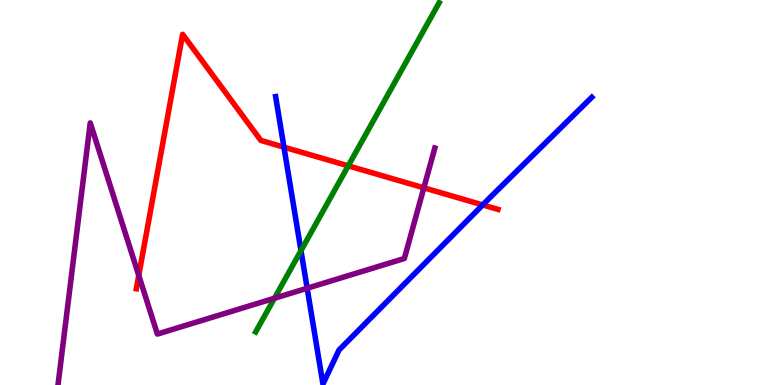[{'lines': ['blue', 'red'], 'intersections': [{'x': 3.66, 'y': 6.18}, {'x': 6.23, 'y': 4.68}]}, {'lines': ['green', 'red'], 'intersections': [{'x': 4.49, 'y': 5.69}]}, {'lines': ['purple', 'red'], 'intersections': [{'x': 1.79, 'y': 2.85}, {'x': 5.47, 'y': 5.12}]}, {'lines': ['blue', 'green'], 'intersections': [{'x': 3.88, 'y': 3.49}]}, {'lines': ['blue', 'purple'], 'intersections': [{'x': 3.96, 'y': 2.51}]}, {'lines': ['green', 'purple'], 'intersections': [{'x': 3.54, 'y': 2.25}]}]